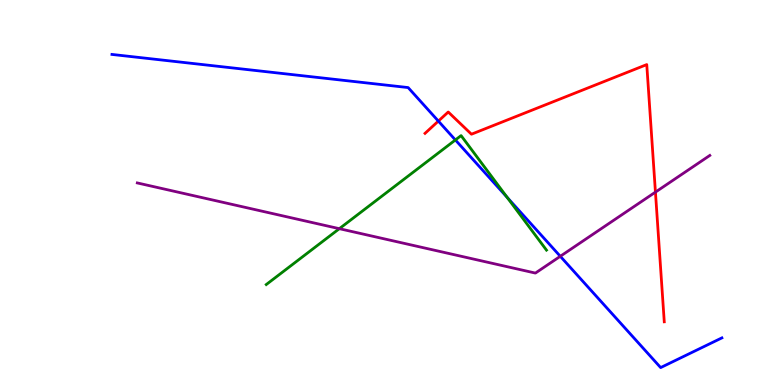[{'lines': ['blue', 'red'], 'intersections': [{'x': 5.66, 'y': 6.85}]}, {'lines': ['green', 'red'], 'intersections': []}, {'lines': ['purple', 'red'], 'intersections': [{'x': 8.46, 'y': 5.01}]}, {'lines': ['blue', 'green'], 'intersections': [{'x': 5.88, 'y': 6.36}, {'x': 6.54, 'y': 4.87}]}, {'lines': ['blue', 'purple'], 'intersections': [{'x': 7.23, 'y': 3.34}]}, {'lines': ['green', 'purple'], 'intersections': [{'x': 4.38, 'y': 4.06}]}]